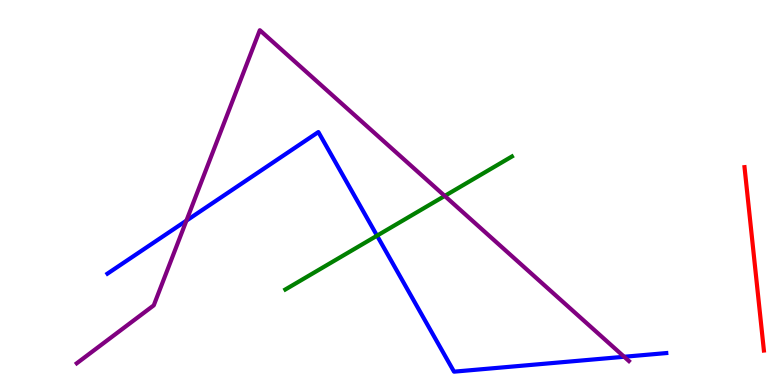[{'lines': ['blue', 'red'], 'intersections': []}, {'lines': ['green', 'red'], 'intersections': []}, {'lines': ['purple', 'red'], 'intersections': []}, {'lines': ['blue', 'green'], 'intersections': [{'x': 4.86, 'y': 3.88}]}, {'lines': ['blue', 'purple'], 'intersections': [{'x': 2.41, 'y': 4.27}, {'x': 8.05, 'y': 0.733}]}, {'lines': ['green', 'purple'], 'intersections': [{'x': 5.74, 'y': 4.91}]}]